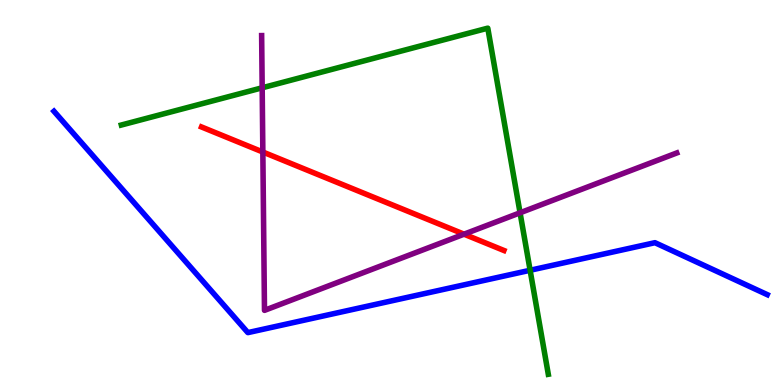[{'lines': ['blue', 'red'], 'intersections': []}, {'lines': ['green', 'red'], 'intersections': []}, {'lines': ['purple', 'red'], 'intersections': [{'x': 3.39, 'y': 6.05}, {'x': 5.99, 'y': 3.92}]}, {'lines': ['blue', 'green'], 'intersections': [{'x': 6.84, 'y': 2.98}]}, {'lines': ['blue', 'purple'], 'intersections': []}, {'lines': ['green', 'purple'], 'intersections': [{'x': 3.38, 'y': 7.72}, {'x': 6.71, 'y': 4.47}]}]